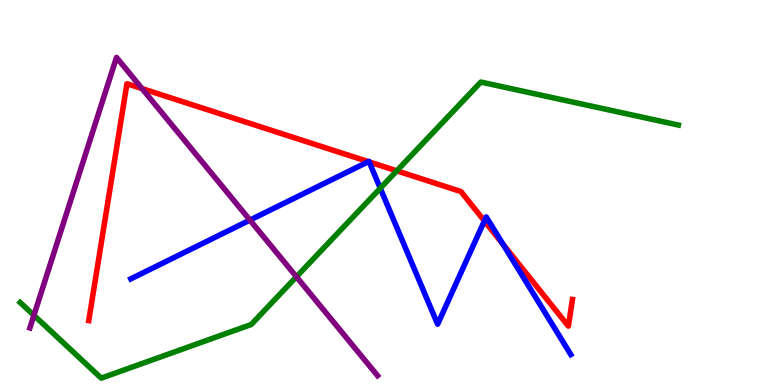[{'lines': ['blue', 'red'], 'intersections': [{'x': 4.75, 'y': 5.8}, {'x': 4.76, 'y': 5.79}, {'x': 6.25, 'y': 4.26}, {'x': 6.49, 'y': 3.66}]}, {'lines': ['green', 'red'], 'intersections': [{'x': 5.12, 'y': 5.56}]}, {'lines': ['purple', 'red'], 'intersections': [{'x': 1.83, 'y': 7.7}]}, {'lines': ['blue', 'green'], 'intersections': [{'x': 4.91, 'y': 5.11}]}, {'lines': ['blue', 'purple'], 'intersections': [{'x': 3.22, 'y': 4.28}]}, {'lines': ['green', 'purple'], 'intersections': [{'x': 0.438, 'y': 1.81}, {'x': 3.82, 'y': 2.81}]}]